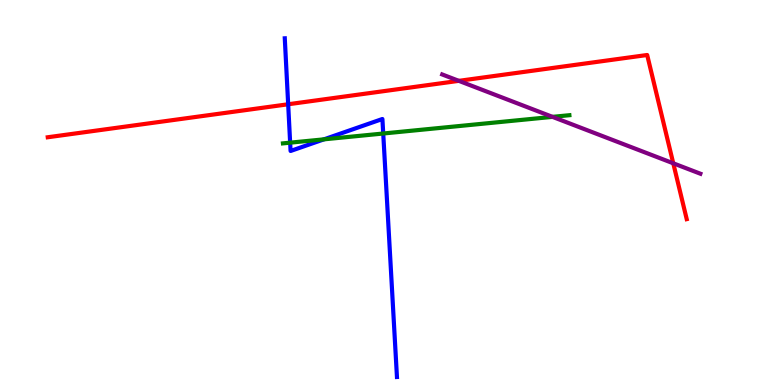[{'lines': ['blue', 'red'], 'intersections': [{'x': 3.72, 'y': 7.29}]}, {'lines': ['green', 'red'], 'intersections': []}, {'lines': ['purple', 'red'], 'intersections': [{'x': 5.92, 'y': 7.9}, {'x': 8.69, 'y': 5.76}]}, {'lines': ['blue', 'green'], 'intersections': [{'x': 3.74, 'y': 6.29}, {'x': 4.18, 'y': 6.38}, {'x': 4.94, 'y': 6.53}]}, {'lines': ['blue', 'purple'], 'intersections': []}, {'lines': ['green', 'purple'], 'intersections': [{'x': 7.13, 'y': 6.96}]}]